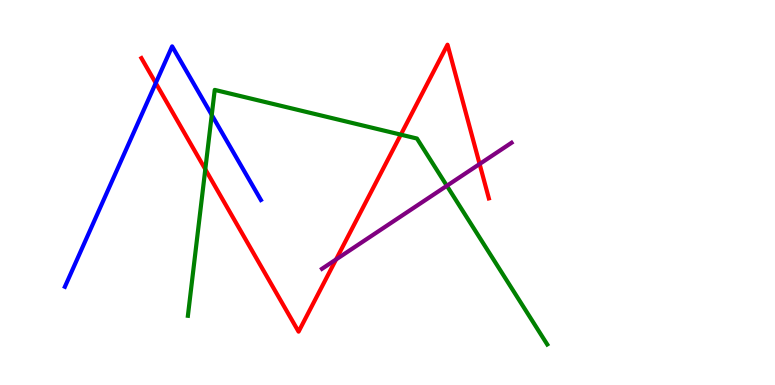[{'lines': ['blue', 'red'], 'intersections': [{'x': 2.01, 'y': 7.84}]}, {'lines': ['green', 'red'], 'intersections': [{'x': 2.65, 'y': 5.6}, {'x': 5.17, 'y': 6.5}]}, {'lines': ['purple', 'red'], 'intersections': [{'x': 4.34, 'y': 3.26}, {'x': 6.19, 'y': 5.74}]}, {'lines': ['blue', 'green'], 'intersections': [{'x': 2.73, 'y': 7.01}]}, {'lines': ['blue', 'purple'], 'intersections': []}, {'lines': ['green', 'purple'], 'intersections': [{'x': 5.77, 'y': 5.17}]}]